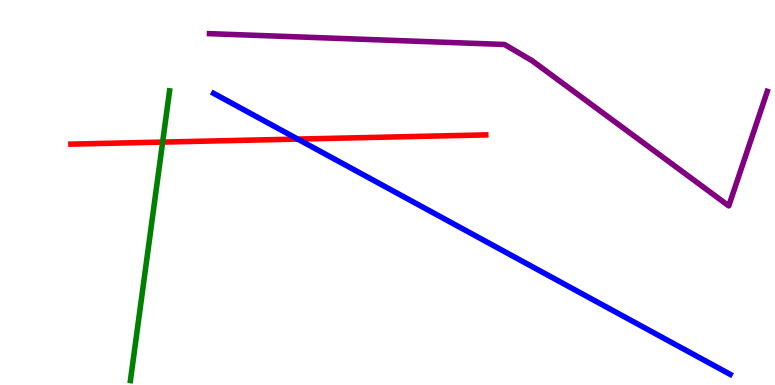[{'lines': ['blue', 'red'], 'intersections': [{'x': 3.84, 'y': 6.39}]}, {'lines': ['green', 'red'], 'intersections': [{'x': 2.1, 'y': 6.31}]}, {'lines': ['purple', 'red'], 'intersections': []}, {'lines': ['blue', 'green'], 'intersections': []}, {'lines': ['blue', 'purple'], 'intersections': []}, {'lines': ['green', 'purple'], 'intersections': []}]